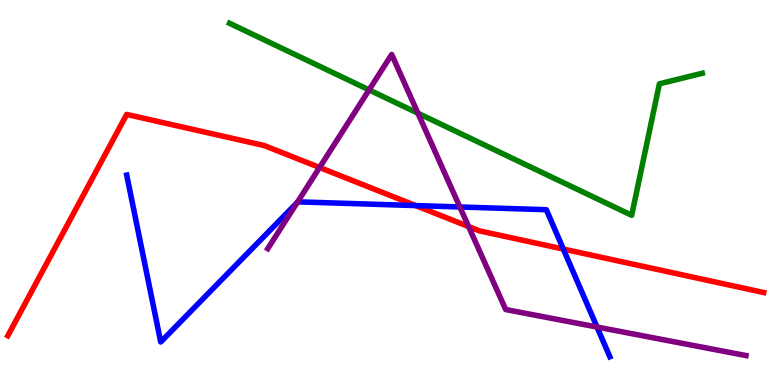[{'lines': ['blue', 'red'], 'intersections': [{'x': 5.36, 'y': 4.66}, {'x': 7.27, 'y': 3.53}]}, {'lines': ['green', 'red'], 'intersections': []}, {'lines': ['purple', 'red'], 'intersections': [{'x': 4.12, 'y': 5.65}, {'x': 6.05, 'y': 4.12}]}, {'lines': ['blue', 'green'], 'intersections': []}, {'lines': ['blue', 'purple'], 'intersections': [{'x': 3.84, 'y': 4.74}, {'x': 5.93, 'y': 4.62}, {'x': 7.7, 'y': 1.51}]}, {'lines': ['green', 'purple'], 'intersections': [{'x': 4.76, 'y': 7.66}, {'x': 5.39, 'y': 7.06}]}]